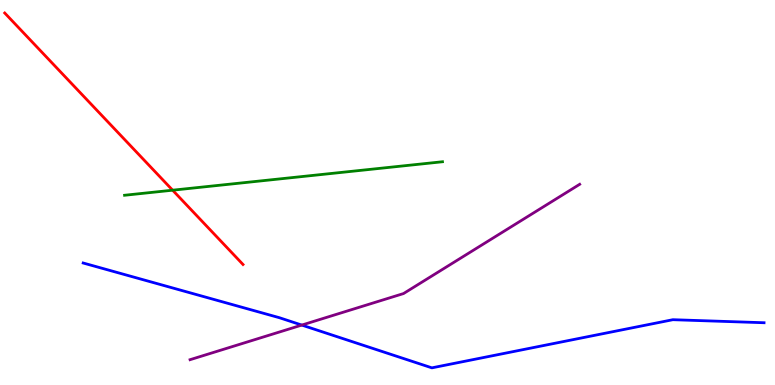[{'lines': ['blue', 'red'], 'intersections': []}, {'lines': ['green', 'red'], 'intersections': [{'x': 2.23, 'y': 5.06}]}, {'lines': ['purple', 'red'], 'intersections': []}, {'lines': ['blue', 'green'], 'intersections': []}, {'lines': ['blue', 'purple'], 'intersections': [{'x': 3.89, 'y': 1.56}]}, {'lines': ['green', 'purple'], 'intersections': []}]